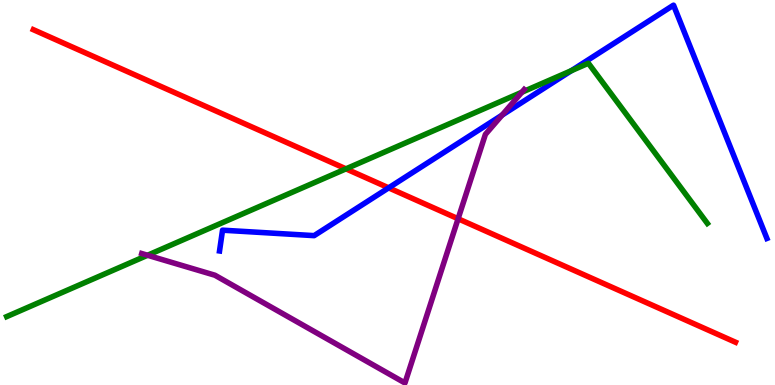[{'lines': ['blue', 'red'], 'intersections': [{'x': 5.01, 'y': 5.12}]}, {'lines': ['green', 'red'], 'intersections': [{'x': 4.46, 'y': 5.61}]}, {'lines': ['purple', 'red'], 'intersections': [{'x': 5.91, 'y': 4.32}]}, {'lines': ['blue', 'green'], 'intersections': [{'x': 7.37, 'y': 8.16}]}, {'lines': ['blue', 'purple'], 'intersections': [{'x': 6.48, 'y': 7.01}]}, {'lines': ['green', 'purple'], 'intersections': [{'x': 1.9, 'y': 3.37}, {'x': 6.73, 'y': 7.6}]}]